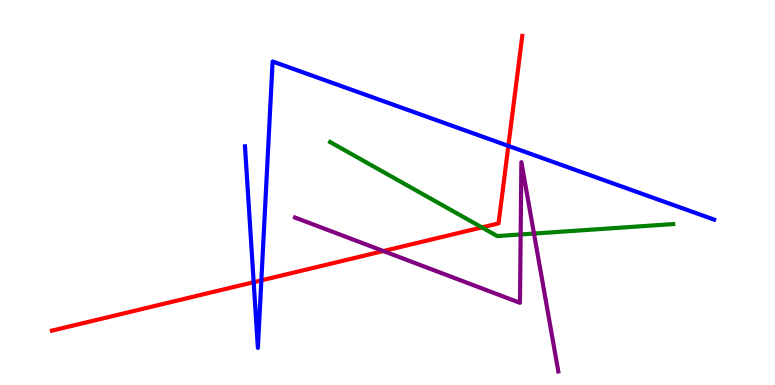[{'lines': ['blue', 'red'], 'intersections': [{'x': 3.27, 'y': 2.67}, {'x': 3.37, 'y': 2.72}, {'x': 6.56, 'y': 6.21}]}, {'lines': ['green', 'red'], 'intersections': [{'x': 6.22, 'y': 4.09}]}, {'lines': ['purple', 'red'], 'intersections': [{'x': 4.95, 'y': 3.48}]}, {'lines': ['blue', 'green'], 'intersections': []}, {'lines': ['blue', 'purple'], 'intersections': []}, {'lines': ['green', 'purple'], 'intersections': [{'x': 6.72, 'y': 3.91}, {'x': 6.89, 'y': 3.93}]}]